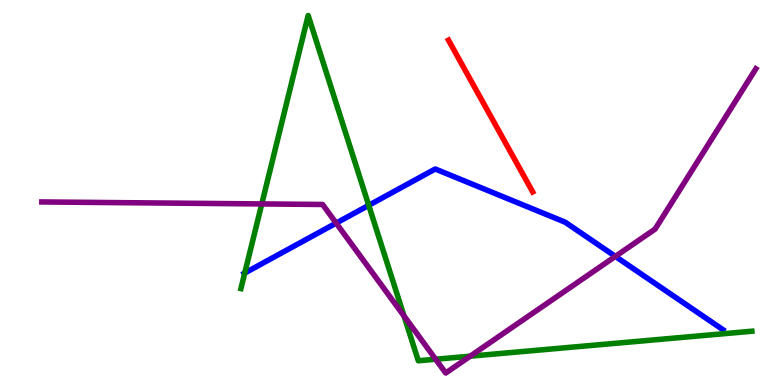[{'lines': ['blue', 'red'], 'intersections': []}, {'lines': ['green', 'red'], 'intersections': []}, {'lines': ['purple', 'red'], 'intersections': []}, {'lines': ['blue', 'green'], 'intersections': [{'x': 3.16, 'y': 2.91}, {'x': 4.76, 'y': 4.67}]}, {'lines': ['blue', 'purple'], 'intersections': [{'x': 4.34, 'y': 4.21}, {'x': 7.94, 'y': 3.34}]}, {'lines': ['green', 'purple'], 'intersections': [{'x': 3.38, 'y': 4.7}, {'x': 5.21, 'y': 1.79}, {'x': 5.62, 'y': 0.669}, {'x': 6.07, 'y': 0.749}]}]